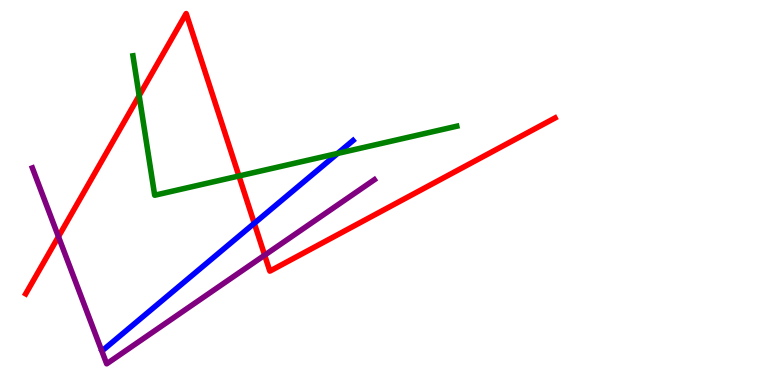[{'lines': ['blue', 'red'], 'intersections': [{'x': 3.28, 'y': 4.2}]}, {'lines': ['green', 'red'], 'intersections': [{'x': 1.8, 'y': 7.52}, {'x': 3.08, 'y': 5.43}]}, {'lines': ['purple', 'red'], 'intersections': [{'x': 0.754, 'y': 3.85}, {'x': 3.41, 'y': 3.37}]}, {'lines': ['blue', 'green'], 'intersections': [{'x': 4.36, 'y': 6.01}]}, {'lines': ['blue', 'purple'], 'intersections': []}, {'lines': ['green', 'purple'], 'intersections': []}]